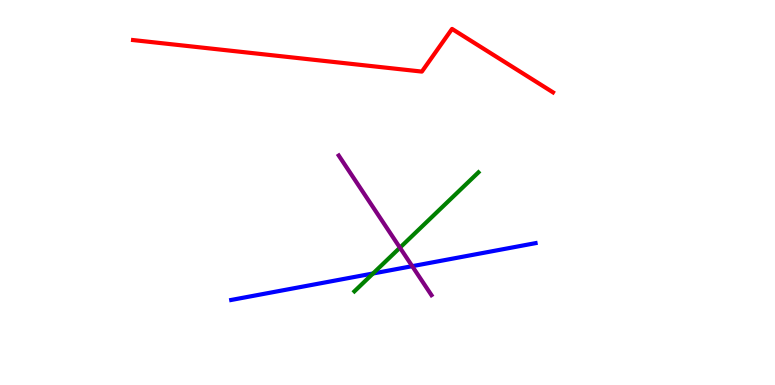[{'lines': ['blue', 'red'], 'intersections': []}, {'lines': ['green', 'red'], 'intersections': []}, {'lines': ['purple', 'red'], 'intersections': []}, {'lines': ['blue', 'green'], 'intersections': [{'x': 4.81, 'y': 2.9}]}, {'lines': ['blue', 'purple'], 'intersections': [{'x': 5.32, 'y': 3.09}]}, {'lines': ['green', 'purple'], 'intersections': [{'x': 5.16, 'y': 3.57}]}]